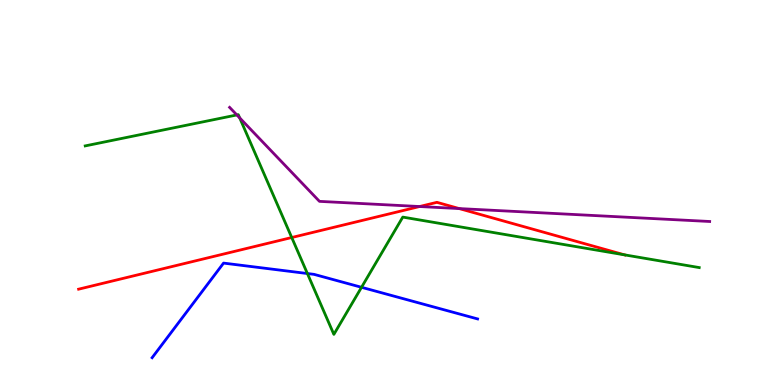[{'lines': ['blue', 'red'], 'intersections': []}, {'lines': ['green', 'red'], 'intersections': [{'x': 3.76, 'y': 3.83}, {'x': 8.06, 'y': 3.38}]}, {'lines': ['purple', 'red'], 'intersections': [{'x': 5.41, 'y': 4.64}, {'x': 5.93, 'y': 4.58}]}, {'lines': ['blue', 'green'], 'intersections': [{'x': 3.97, 'y': 2.9}, {'x': 4.66, 'y': 2.54}]}, {'lines': ['blue', 'purple'], 'intersections': []}, {'lines': ['green', 'purple'], 'intersections': [{'x': 3.06, 'y': 7.01}, {'x': 3.09, 'y': 6.94}]}]